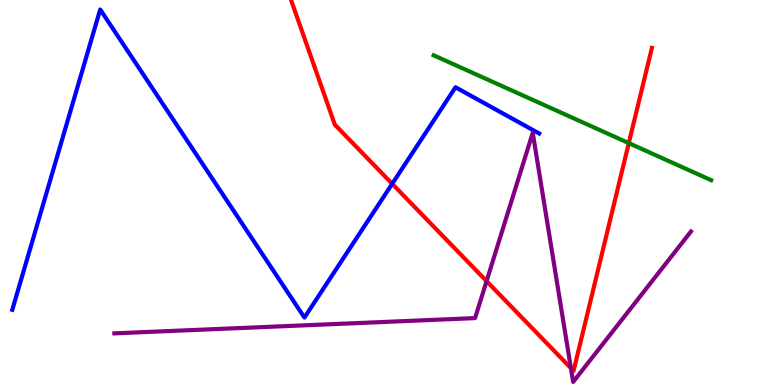[{'lines': ['blue', 'red'], 'intersections': [{'x': 5.06, 'y': 5.23}]}, {'lines': ['green', 'red'], 'intersections': [{'x': 8.11, 'y': 6.28}]}, {'lines': ['purple', 'red'], 'intersections': [{'x': 6.28, 'y': 2.7}, {'x': 7.37, 'y': 0.439}]}, {'lines': ['blue', 'green'], 'intersections': []}, {'lines': ['blue', 'purple'], 'intersections': []}, {'lines': ['green', 'purple'], 'intersections': []}]